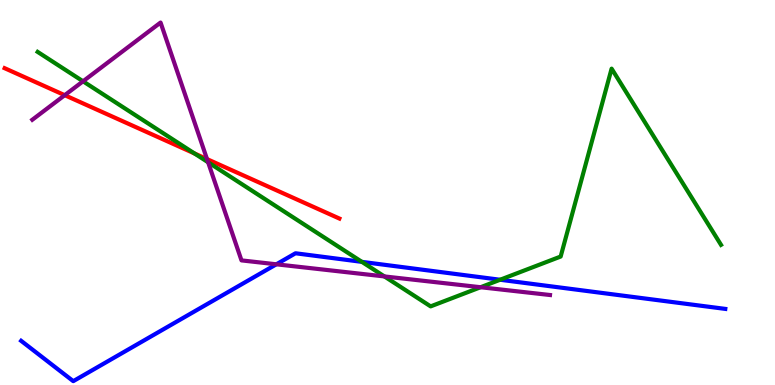[{'lines': ['blue', 'red'], 'intersections': []}, {'lines': ['green', 'red'], 'intersections': [{'x': 2.51, 'y': 6.01}]}, {'lines': ['purple', 'red'], 'intersections': [{'x': 0.835, 'y': 7.53}, {'x': 2.67, 'y': 5.87}]}, {'lines': ['blue', 'green'], 'intersections': [{'x': 4.67, 'y': 3.2}, {'x': 6.45, 'y': 2.73}]}, {'lines': ['blue', 'purple'], 'intersections': [{'x': 3.57, 'y': 3.13}]}, {'lines': ['green', 'purple'], 'intersections': [{'x': 1.07, 'y': 7.89}, {'x': 2.69, 'y': 5.78}, {'x': 4.96, 'y': 2.82}, {'x': 6.2, 'y': 2.54}]}]